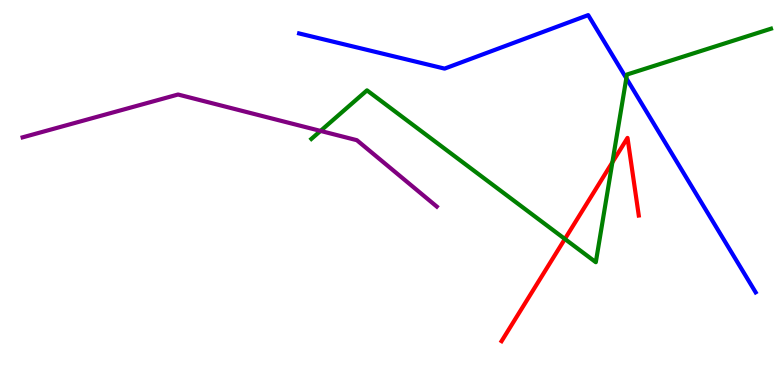[{'lines': ['blue', 'red'], 'intersections': []}, {'lines': ['green', 'red'], 'intersections': [{'x': 7.29, 'y': 3.79}, {'x': 7.9, 'y': 5.78}]}, {'lines': ['purple', 'red'], 'intersections': []}, {'lines': ['blue', 'green'], 'intersections': [{'x': 8.08, 'y': 7.97}]}, {'lines': ['blue', 'purple'], 'intersections': []}, {'lines': ['green', 'purple'], 'intersections': [{'x': 4.14, 'y': 6.6}]}]